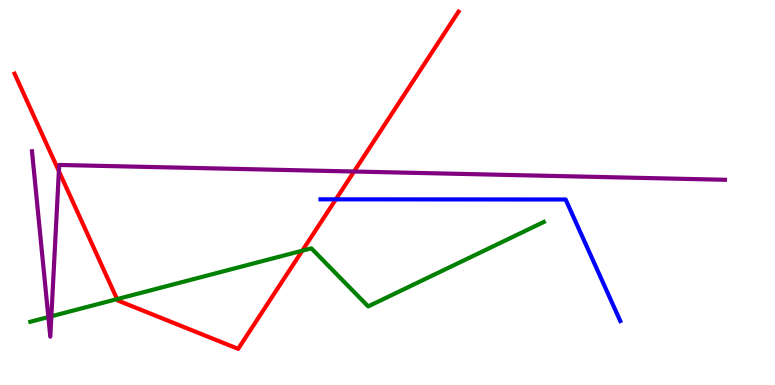[{'lines': ['blue', 'red'], 'intersections': [{'x': 4.33, 'y': 4.82}]}, {'lines': ['green', 'red'], 'intersections': [{'x': 1.51, 'y': 2.23}, {'x': 3.9, 'y': 3.49}]}, {'lines': ['purple', 'red'], 'intersections': [{'x': 0.76, 'y': 5.55}, {'x': 4.57, 'y': 5.54}]}, {'lines': ['blue', 'green'], 'intersections': []}, {'lines': ['blue', 'purple'], 'intersections': []}, {'lines': ['green', 'purple'], 'intersections': [{'x': 0.624, 'y': 1.76}, {'x': 0.663, 'y': 1.78}]}]